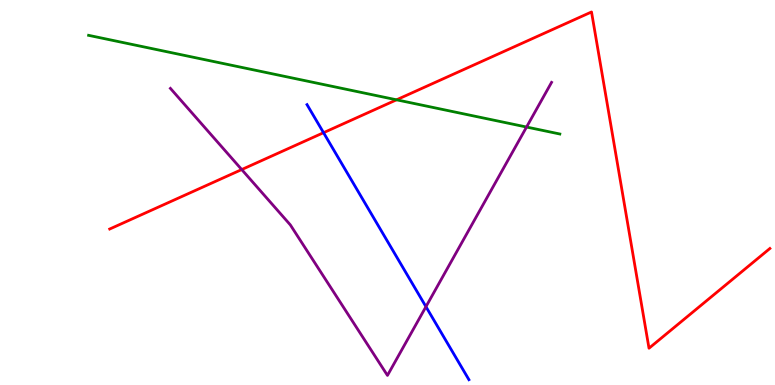[{'lines': ['blue', 'red'], 'intersections': [{'x': 4.17, 'y': 6.55}]}, {'lines': ['green', 'red'], 'intersections': [{'x': 5.12, 'y': 7.41}]}, {'lines': ['purple', 'red'], 'intersections': [{'x': 3.12, 'y': 5.6}]}, {'lines': ['blue', 'green'], 'intersections': []}, {'lines': ['blue', 'purple'], 'intersections': [{'x': 5.5, 'y': 2.03}]}, {'lines': ['green', 'purple'], 'intersections': [{'x': 6.79, 'y': 6.7}]}]